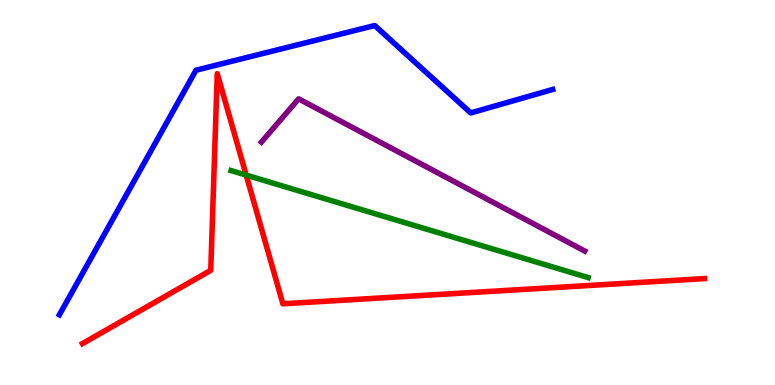[{'lines': ['blue', 'red'], 'intersections': []}, {'lines': ['green', 'red'], 'intersections': [{'x': 3.18, 'y': 5.45}]}, {'lines': ['purple', 'red'], 'intersections': []}, {'lines': ['blue', 'green'], 'intersections': []}, {'lines': ['blue', 'purple'], 'intersections': []}, {'lines': ['green', 'purple'], 'intersections': []}]